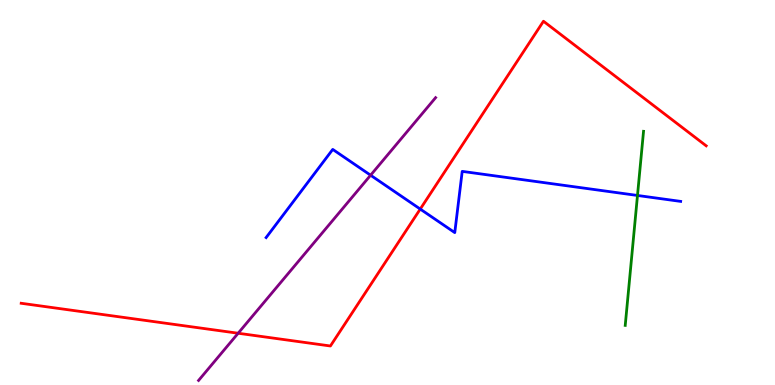[{'lines': ['blue', 'red'], 'intersections': [{'x': 5.42, 'y': 4.57}]}, {'lines': ['green', 'red'], 'intersections': []}, {'lines': ['purple', 'red'], 'intersections': [{'x': 3.07, 'y': 1.34}]}, {'lines': ['blue', 'green'], 'intersections': [{'x': 8.23, 'y': 4.92}]}, {'lines': ['blue', 'purple'], 'intersections': [{'x': 4.78, 'y': 5.45}]}, {'lines': ['green', 'purple'], 'intersections': []}]